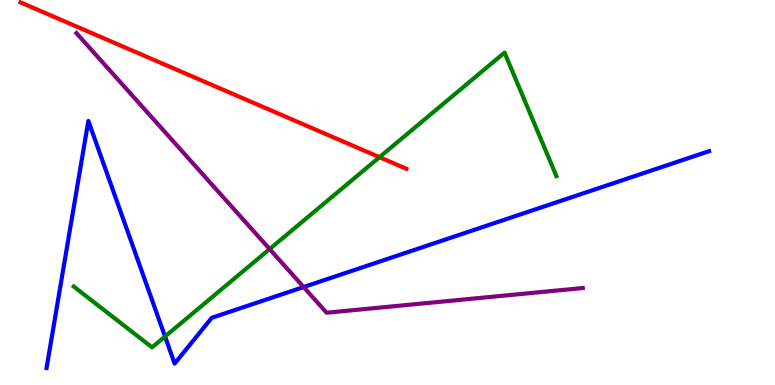[{'lines': ['blue', 'red'], 'intersections': []}, {'lines': ['green', 'red'], 'intersections': [{'x': 4.9, 'y': 5.92}]}, {'lines': ['purple', 'red'], 'intersections': []}, {'lines': ['blue', 'green'], 'intersections': [{'x': 2.13, 'y': 1.26}]}, {'lines': ['blue', 'purple'], 'intersections': [{'x': 3.92, 'y': 2.54}]}, {'lines': ['green', 'purple'], 'intersections': [{'x': 3.48, 'y': 3.53}]}]